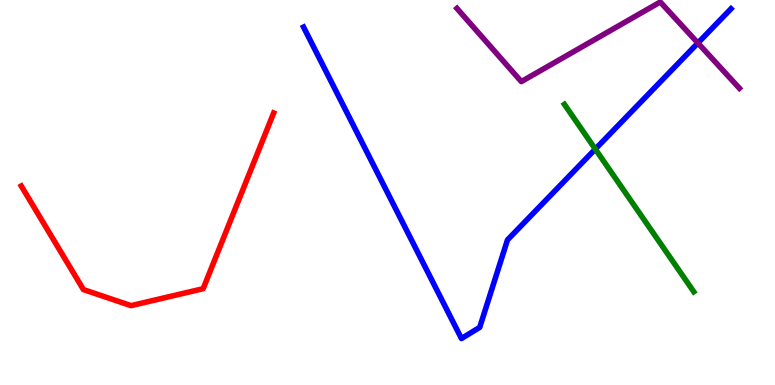[{'lines': ['blue', 'red'], 'intersections': []}, {'lines': ['green', 'red'], 'intersections': []}, {'lines': ['purple', 'red'], 'intersections': []}, {'lines': ['blue', 'green'], 'intersections': [{'x': 7.68, 'y': 6.13}]}, {'lines': ['blue', 'purple'], 'intersections': [{'x': 9.01, 'y': 8.88}]}, {'lines': ['green', 'purple'], 'intersections': []}]